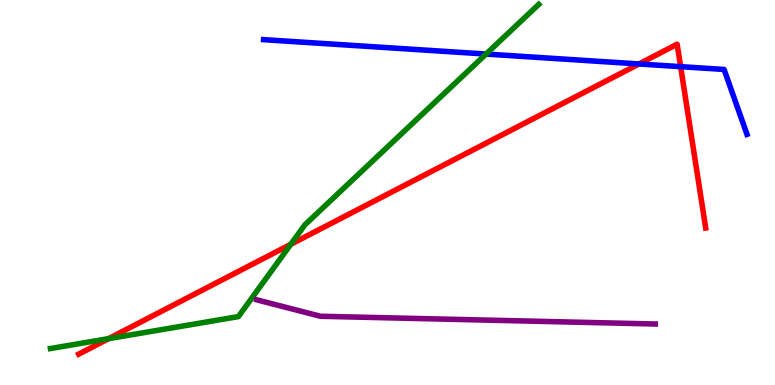[{'lines': ['blue', 'red'], 'intersections': [{'x': 8.25, 'y': 8.34}, {'x': 8.78, 'y': 8.27}]}, {'lines': ['green', 'red'], 'intersections': [{'x': 1.4, 'y': 1.2}, {'x': 3.75, 'y': 3.65}]}, {'lines': ['purple', 'red'], 'intersections': []}, {'lines': ['blue', 'green'], 'intersections': [{'x': 6.27, 'y': 8.6}]}, {'lines': ['blue', 'purple'], 'intersections': []}, {'lines': ['green', 'purple'], 'intersections': []}]